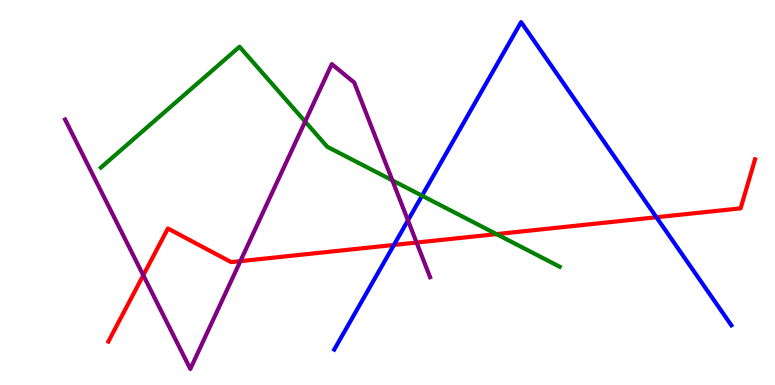[{'lines': ['blue', 'red'], 'intersections': [{'x': 5.08, 'y': 3.64}, {'x': 8.47, 'y': 4.36}]}, {'lines': ['green', 'red'], 'intersections': [{'x': 6.41, 'y': 3.92}]}, {'lines': ['purple', 'red'], 'intersections': [{'x': 1.85, 'y': 2.85}, {'x': 3.1, 'y': 3.22}, {'x': 5.38, 'y': 3.7}]}, {'lines': ['blue', 'green'], 'intersections': [{'x': 5.45, 'y': 4.92}]}, {'lines': ['blue', 'purple'], 'intersections': [{'x': 5.26, 'y': 4.28}]}, {'lines': ['green', 'purple'], 'intersections': [{'x': 3.94, 'y': 6.84}, {'x': 5.06, 'y': 5.32}]}]